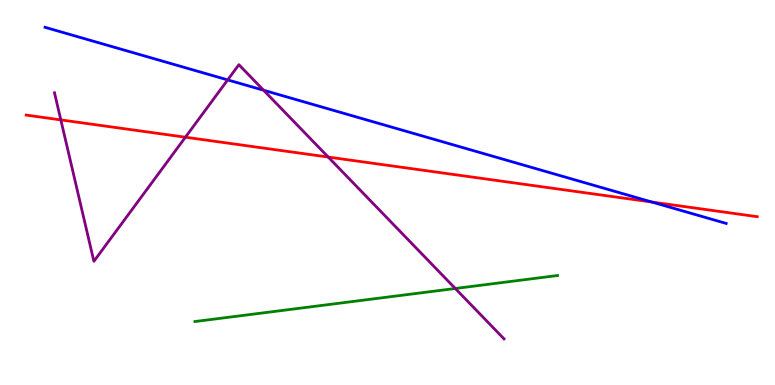[{'lines': ['blue', 'red'], 'intersections': [{'x': 8.41, 'y': 4.75}]}, {'lines': ['green', 'red'], 'intersections': []}, {'lines': ['purple', 'red'], 'intersections': [{'x': 0.785, 'y': 6.89}, {'x': 2.39, 'y': 6.44}, {'x': 4.24, 'y': 5.92}]}, {'lines': ['blue', 'green'], 'intersections': []}, {'lines': ['blue', 'purple'], 'intersections': [{'x': 2.94, 'y': 7.92}, {'x': 3.4, 'y': 7.66}]}, {'lines': ['green', 'purple'], 'intersections': [{'x': 5.87, 'y': 2.51}]}]